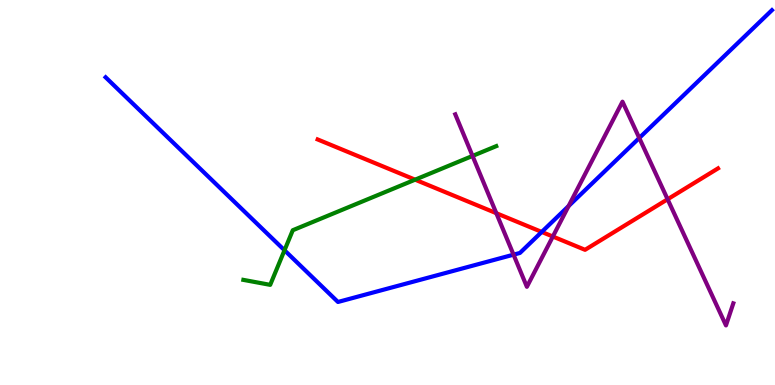[{'lines': ['blue', 'red'], 'intersections': [{'x': 6.99, 'y': 3.98}]}, {'lines': ['green', 'red'], 'intersections': [{'x': 5.36, 'y': 5.33}]}, {'lines': ['purple', 'red'], 'intersections': [{'x': 6.4, 'y': 4.46}, {'x': 7.13, 'y': 3.86}, {'x': 8.61, 'y': 4.82}]}, {'lines': ['blue', 'green'], 'intersections': [{'x': 3.67, 'y': 3.5}]}, {'lines': ['blue', 'purple'], 'intersections': [{'x': 6.63, 'y': 3.39}, {'x': 7.34, 'y': 4.65}, {'x': 8.25, 'y': 6.42}]}, {'lines': ['green', 'purple'], 'intersections': [{'x': 6.1, 'y': 5.95}]}]